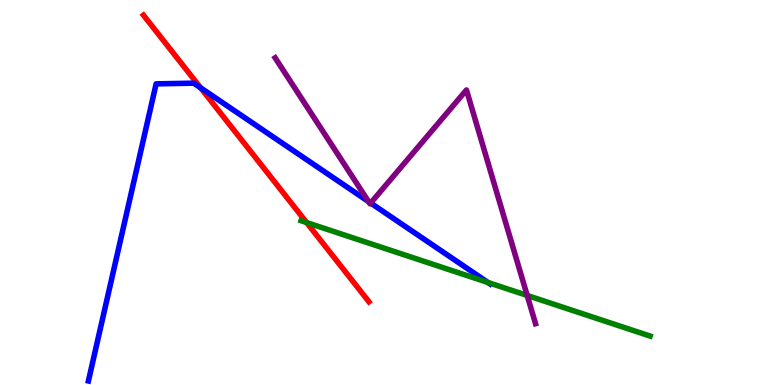[{'lines': ['blue', 'red'], 'intersections': [{'x': 2.59, 'y': 7.72}]}, {'lines': ['green', 'red'], 'intersections': [{'x': 3.96, 'y': 4.22}]}, {'lines': ['purple', 'red'], 'intersections': []}, {'lines': ['blue', 'green'], 'intersections': [{'x': 6.3, 'y': 2.66}]}, {'lines': ['blue', 'purple'], 'intersections': [{'x': 4.76, 'y': 4.76}, {'x': 4.78, 'y': 4.73}]}, {'lines': ['green', 'purple'], 'intersections': [{'x': 6.8, 'y': 2.33}]}]